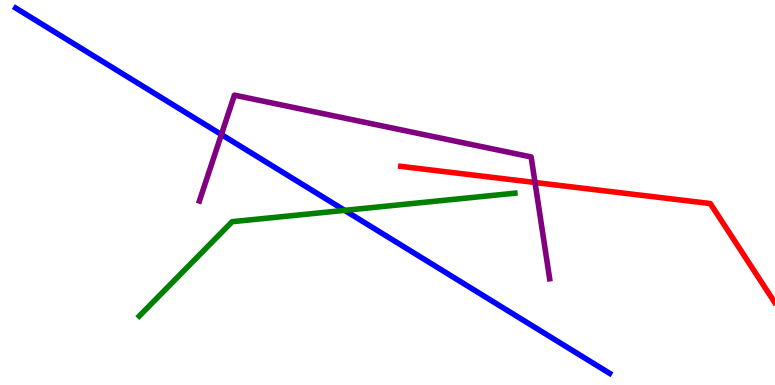[{'lines': ['blue', 'red'], 'intersections': []}, {'lines': ['green', 'red'], 'intersections': []}, {'lines': ['purple', 'red'], 'intersections': [{'x': 6.9, 'y': 5.26}]}, {'lines': ['blue', 'green'], 'intersections': [{'x': 4.45, 'y': 4.54}]}, {'lines': ['blue', 'purple'], 'intersections': [{'x': 2.86, 'y': 6.51}]}, {'lines': ['green', 'purple'], 'intersections': []}]